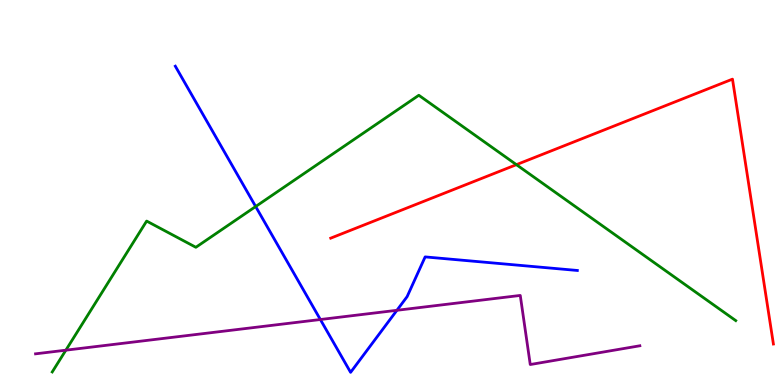[{'lines': ['blue', 'red'], 'intersections': []}, {'lines': ['green', 'red'], 'intersections': [{'x': 6.66, 'y': 5.72}]}, {'lines': ['purple', 'red'], 'intersections': []}, {'lines': ['blue', 'green'], 'intersections': [{'x': 3.3, 'y': 4.64}]}, {'lines': ['blue', 'purple'], 'intersections': [{'x': 4.13, 'y': 1.7}, {'x': 5.12, 'y': 1.94}]}, {'lines': ['green', 'purple'], 'intersections': [{'x': 0.85, 'y': 0.904}]}]